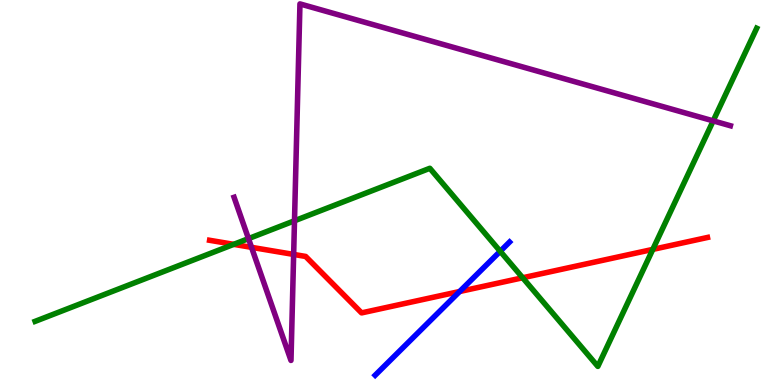[{'lines': ['blue', 'red'], 'intersections': [{'x': 5.93, 'y': 2.43}]}, {'lines': ['green', 'red'], 'intersections': [{'x': 3.02, 'y': 3.65}, {'x': 6.74, 'y': 2.79}, {'x': 8.42, 'y': 3.52}]}, {'lines': ['purple', 'red'], 'intersections': [{'x': 3.25, 'y': 3.58}, {'x': 3.79, 'y': 3.39}]}, {'lines': ['blue', 'green'], 'intersections': [{'x': 6.45, 'y': 3.47}]}, {'lines': ['blue', 'purple'], 'intersections': []}, {'lines': ['green', 'purple'], 'intersections': [{'x': 3.21, 'y': 3.8}, {'x': 3.8, 'y': 4.27}, {'x': 9.2, 'y': 6.86}]}]